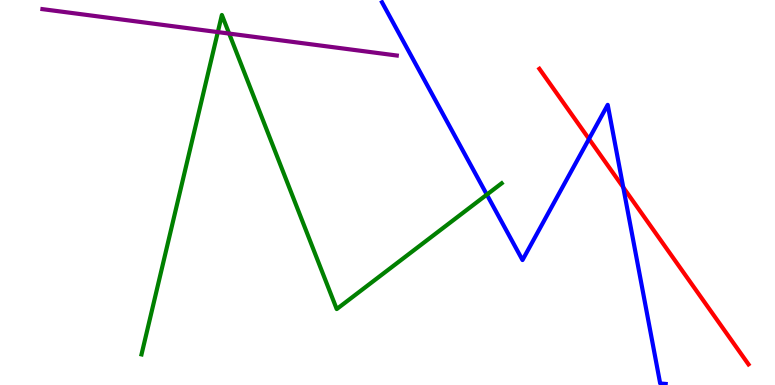[{'lines': ['blue', 'red'], 'intersections': [{'x': 7.6, 'y': 6.39}, {'x': 8.04, 'y': 5.13}]}, {'lines': ['green', 'red'], 'intersections': []}, {'lines': ['purple', 'red'], 'intersections': []}, {'lines': ['blue', 'green'], 'intersections': [{'x': 6.28, 'y': 4.95}]}, {'lines': ['blue', 'purple'], 'intersections': []}, {'lines': ['green', 'purple'], 'intersections': [{'x': 2.81, 'y': 9.17}, {'x': 2.96, 'y': 9.13}]}]